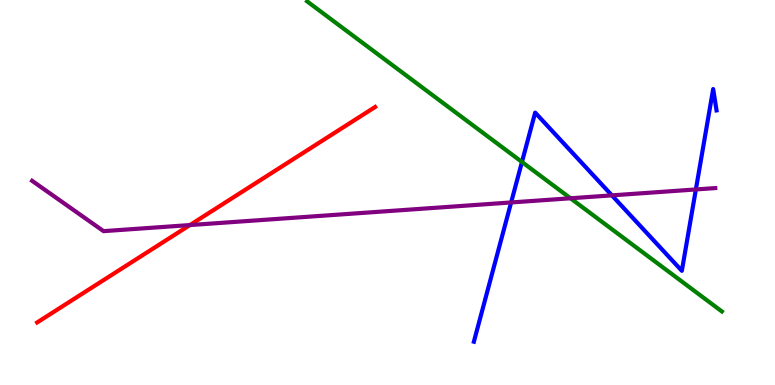[{'lines': ['blue', 'red'], 'intersections': []}, {'lines': ['green', 'red'], 'intersections': []}, {'lines': ['purple', 'red'], 'intersections': [{'x': 2.45, 'y': 4.15}]}, {'lines': ['blue', 'green'], 'intersections': [{'x': 6.73, 'y': 5.79}]}, {'lines': ['blue', 'purple'], 'intersections': [{'x': 6.6, 'y': 4.74}, {'x': 7.9, 'y': 4.93}, {'x': 8.98, 'y': 5.08}]}, {'lines': ['green', 'purple'], 'intersections': [{'x': 7.36, 'y': 4.85}]}]